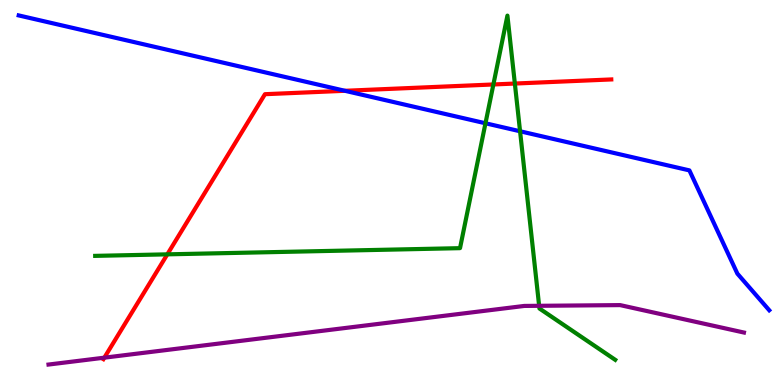[{'lines': ['blue', 'red'], 'intersections': [{'x': 4.45, 'y': 7.64}]}, {'lines': ['green', 'red'], 'intersections': [{'x': 2.16, 'y': 3.39}, {'x': 6.37, 'y': 7.81}, {'x': 6.64, 'y': 7.83}]}, {'lines': ['purple', 'red'], 'intersections': [{'x': 1.35, 'y': 0.71}]}, {'lines': ['blue', 'green'], 'intersections': [{'x': 6.26, 'y': 6.8}, {'x': 6.71, 'y': 6.59}]}, {'lines': ['blue', 'purple'], 'intersections': []}, {'lines': ['green', 'purple'], 'intersections': [{'x': 6.96, 'y': 2.06}]}]